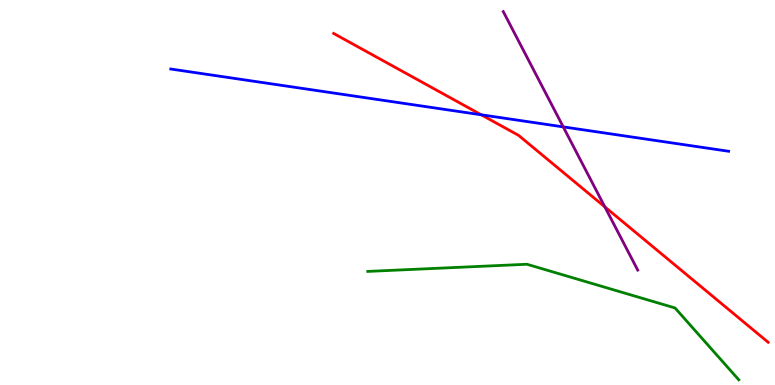[{'lines': ['blue', 'red'], 'intersections': [{'x': 6.21, 'y': 7.02}]}, {'lines': ['green', 'red'], 'intersections': []}, {'lines': ['purple', 'red'], 'intersections': [{'x': 7.8, 'y': 4.63}]}, {'lines': ['blue', 'green'], 'intersections': []}, {'lines': ['blue', 'purple'], 'intersections': [{'x': 7.27, 'y': 6.7}]}, {'lines': ['green', 'purple'], 'intersections': []}]